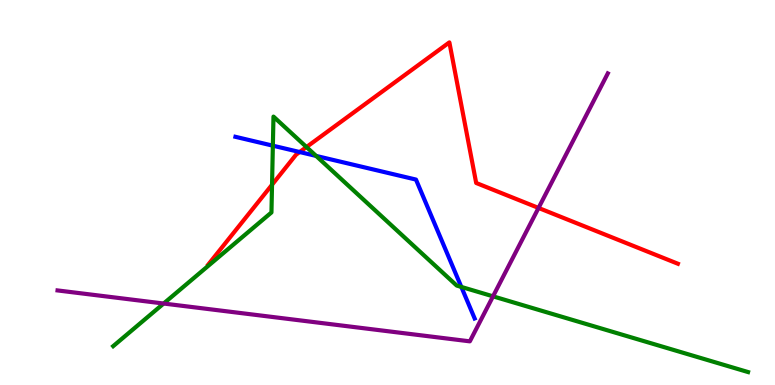[{'lines': ['blue', 'red'], 'intersections': [{'x': 3.87, 'y': 6.05}]}, {'lines': ['green', 'red'], 'intersections': [{'x': 3.51, 'y': 5.2}, {'x': 3.95, 'y': 6.18}]}, {'lines': ['purple', 'red'], 'intersections': [{'x': 6.95, 'y': 4.6}]}, {'lines': ['blue', 'green'], 'intersections': [{'x': 3.52, 'y': 6.22}, {'x': 4.08, 'y': 5.95}, {'x': 5.95, 'y': 2.55}]}, {'lines': ['blue', 'purple'], 'intersections': []}, {'lines': ['green', 'purple'], 'intersections': [{'x': 2.11, 'y': 2.12}, {'x': 6.36, 'y': 2.3}]}]